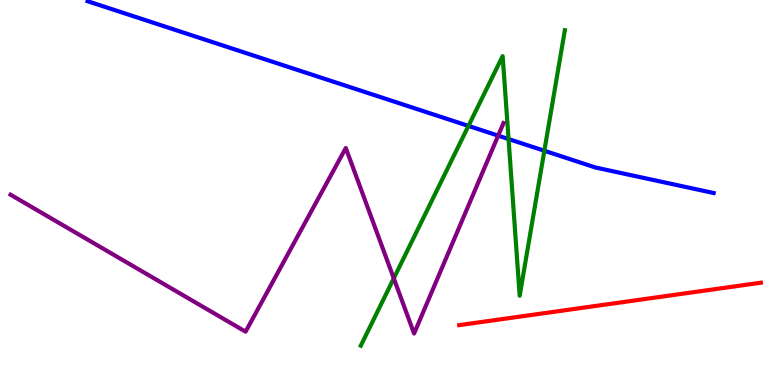[{'lines': ['blue', 'red'], 'intersections': []}, {'lines': ['green', 'red'], 'intersections': []}, {'lines': ['purple', 'red'], 'intersections': []}, {'lines': ['blue', 'green'], 'intersections': [{'x': 6.04, 'y': 6.73}, {'x': 6.56, 'y': 6.39}, {'x': 7.02, 'y': 6.08}]}, {'lines': ['blue', 'purple'], 'intersections': [{'x': 6.43, 'y': 6.48}]}, {'lines': ['green', 'purple'], 'intersections': [{'x': 5.08, 'y': 2.77}]}]